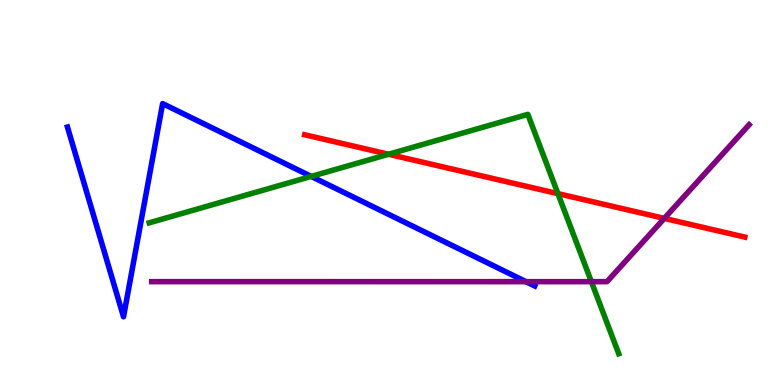[{'lines': ['blue', 'red'], 'intersections': []}, {'lines': ['green', 'red'], 'intersections': [{'x': 5.01, 'y': 5.99}, {'x': 7.2, 'y': 4.97}]}, {'lines': ['purple', 'red'], 'intersections': [{'x': 8.57, 'y': 4.33}]}, {'lines': ['blue', 'green'], 'intersections': [{'x': 4.02, 'y': 5.42}]}, {'lines': ['blue', 'purple'], 'intersections': [{'x': 6.79, 'y': 2.68}]}, {'lines': ['green', 'purple'], 'intersections': [{'x': 7.63, 'y': 2.68}]}]